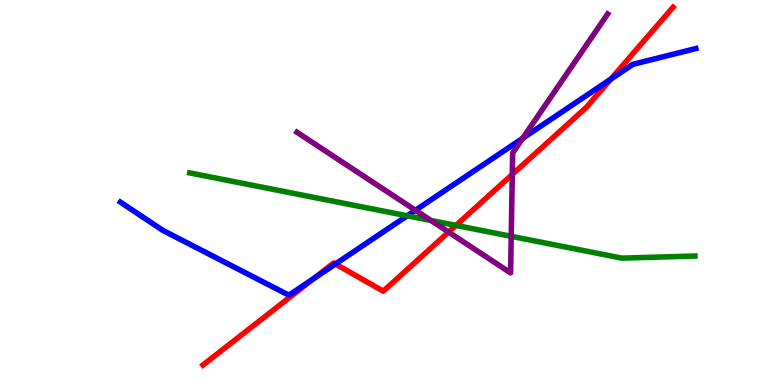[{'lines': ['blue', 'red'], 'intersections': [{'x': 4.05, 'y': 2.76}, {'x': 4.33, 'y': 3.14}, {'x': 7.88, 'y': 7.94}]}, {'lines': ['green', 'red'], 'intersections': [{'x': 5.88, 'y': 4.15}]}, {'lines': ['purple', 'red'], 'intersections': [{'x': 5.79, 'y': 3.97}, {'x': 6.61, 'y': 5.47}]}, {'lines': ['blue', 'green'], 'intersections': [{'x': 5.25, 'y': 4.39}]}, {'lines': ['blue', 'purple'], 'intersections': [{'x': 5.36, 'y': 4.54}, {'x': 6.74, 'y': 6.41}]}, {'lines': ['green', 'purple'], 'intersections': [{'x': 5.56, 'y': 4.27}, {'x': 6.6, 'y': 3.86}]}]